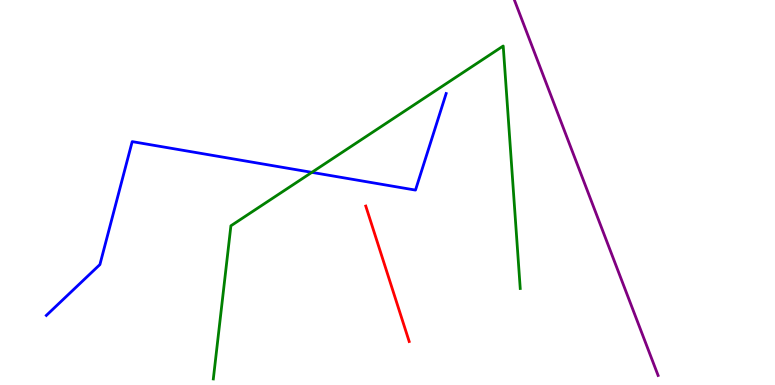[{'lines': ['blue', 'red'], 'intersections': []}, {'lines': ['green', 'red'], 'intersections': []}, {'lines': ['purple', 'red'], 'intersections': []}, {'lines': ['blue', 'green'], 'intersections': [{'x': 4.02, 'y': 5.52}]}, {'lines': ['blue', 'purple'], 'intersections': []}, {'lines': ['green', 'purple'], 'intersections': []}]